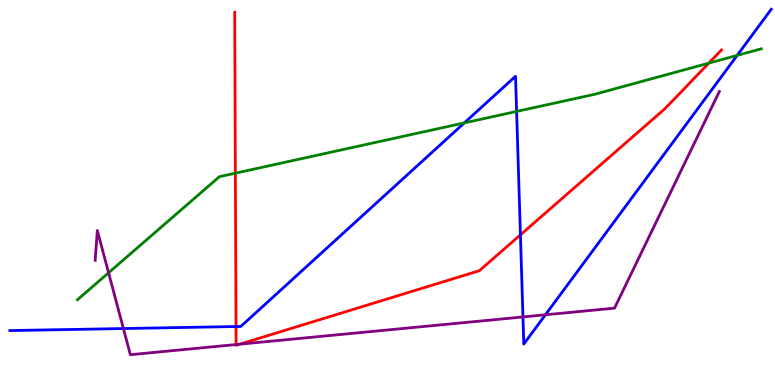[{'lines': ['blue', 'red'], 'intersections': [{'x': 3.05, 'y': 1.52}, {'x': 6.72, 'y': 3.9}]}, {'lines': ['green', 'red'], 'intersections': [{'x': 3.04, 'y': 5.5}, {'x': 9.15, 'y': 8.36}]}, {'lines': ['purple', 'red'], 'intersections': [{'x': 3.05, 'y': 1.05}, {'x': 3.1, 'y': 1.06}]}, {'lines': ['blue', 'green'], 'intersections': [{'x': 5.99, 'y': 6.81}, {'x': 6.67, 'y': 7.11}, {'x': 9.51, 'y': 8.56}]}, {'lines': ['blue', 'purple'], 'intersections': [{'x': 1.59, 'y': 1.47}, {'x': 6.75, 'y': 1.77}, {'x': 7.04, 'y': 1.82}]}, {'lines': ['green', 'purple'], 'intersections': [{'x': 1.4, 'y': 2.92}]}]